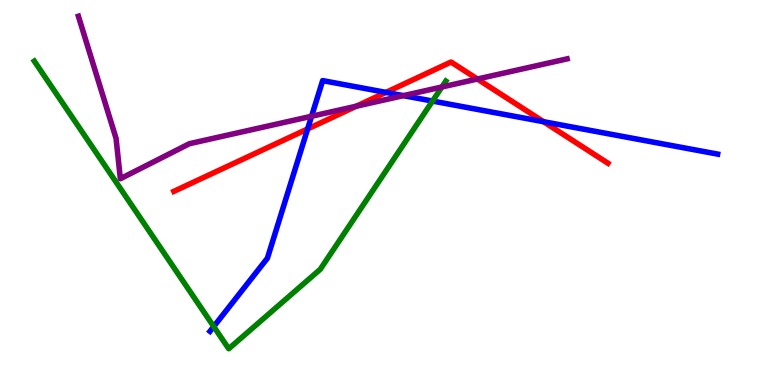[{'lines': ['blue', 'red'], 'intersections': [{'x': 3.97, 'y': 6.65}, {'x': 4.98, 'y': 7.6}, {'x': 7.01, 'y': 6.84}]}, {'lines': ['green', 'red'], 'intersections': []}, {'lines': ['purple', 'red'], 'intersections': [{'x': 4.6, 'y': 7.24}, {'x': 6.16, 'y': 7.95}]}, {'lines': ['blue', 'green'], 'intersections': [{'x': 2.76, 'y': 1.52}, {'x': 5.58, 'y': 7.38}]}, {'lines': ['blue', 'purple'], 'intersections': [{'x': 4.02, 'y': 6.98}, {'x': 5.21, 'y': 7.52}]}, {'lines': ['green', 'purple'], 'intersections': [{'x': 5.7, 'y': 7.74}]}]